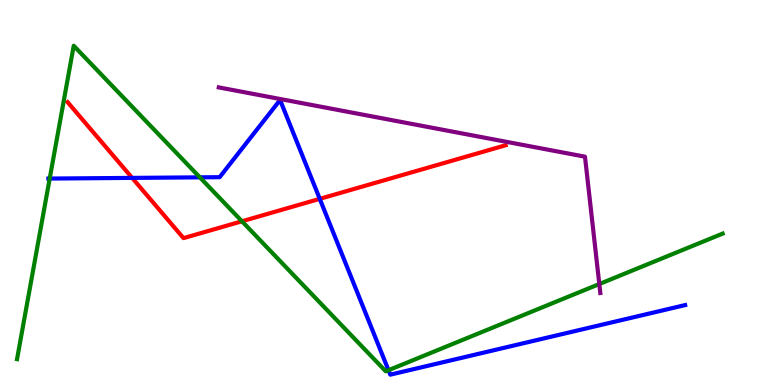[{'lines': ['blue', 'red'], 'intersections': [{'x': 1.71, 'y': 5.38}, {'x': 4.13, 'y': 4.84}]}, {'lines': ['green', 'red'], 'intersections': [{'x': 3.12, 'y': 4.25}]}, {'lines': ['purple', 'red'], 'intersections': []}, {'lines': ['blue', 'green'], 'intersections': [{'x': 0.641, 'y': 5.36}, {'x': 2.58, 'y': 5.39}, {'x': 5.01, 'y': 0.384}]}, {'lines': ['blue', 'purple'], 'intersections': []}, {'lines': ['green', 'purple'], 'intersections': [{'x': 7.73, 'y': 2.62}]}]